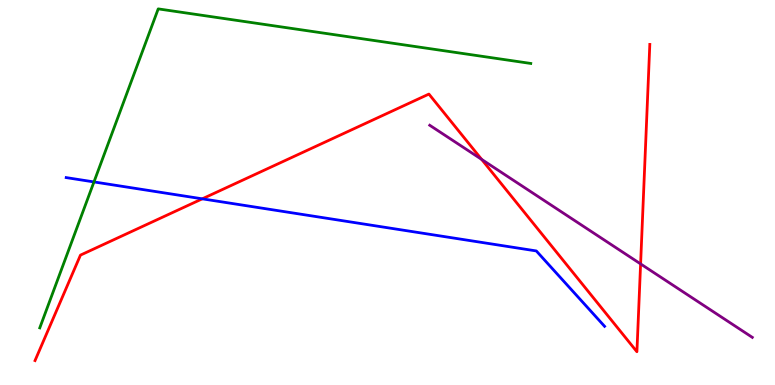[{'lines': ['blue', 'red'], 'intersections': [{'x': 2.61, 'y': 4.84}]}, {'lines': ['green', 'red'], 'intersections': []}, {'lines': ['purple', 'red'], 'intersections': [{'x': 6.21, 'y': 5.86}, {'x': 8.27, 'y': 3.15}]}, {'lines': ['blue', 'green'], 'intersections': [{'x': 1.21, 'y': 5.27}]}, {'lines': ['blue', 'purple'], 'intersections': []}, {'lines': ['green', 'purple'], 'intersections': []}]